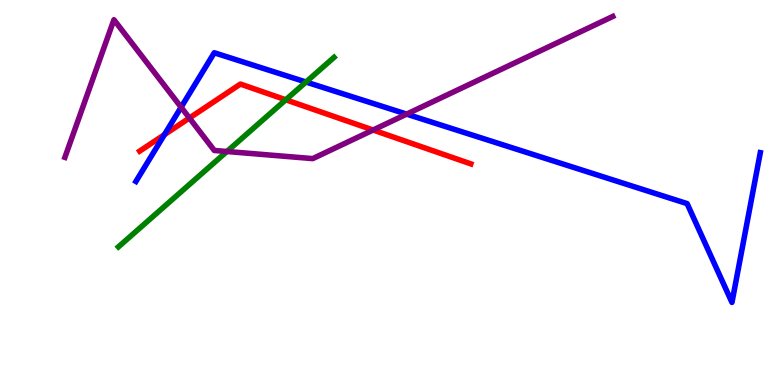[{'lines': ['blue', 'red'], 'intersections': [{'x': 2.12, 'y': 6.5}]}, {'lines': ['green', 'red'], 'intersections': [{'x': 3.69, 'y': 7.41}]}, {'lines': ['purple', 'red'], 'intersections': [{'x': 2.44, 'y': 6.93}, {'x': 4.81, 'y': 6.62}]}, {'lines': ['blue', 'green'], 'intersections': [{'x': 3.95, 'y': 7.87}]}, {'lines': ['blue', 'purple'], 'intersections': [{'x': 2.34, 'y': 7.21}, {'x': 5.25, 'y': 7.04}]}, {'lines': ['green', 'purple'], 'intersections': [{'x': 2.93, 'y': 6.06}]}]